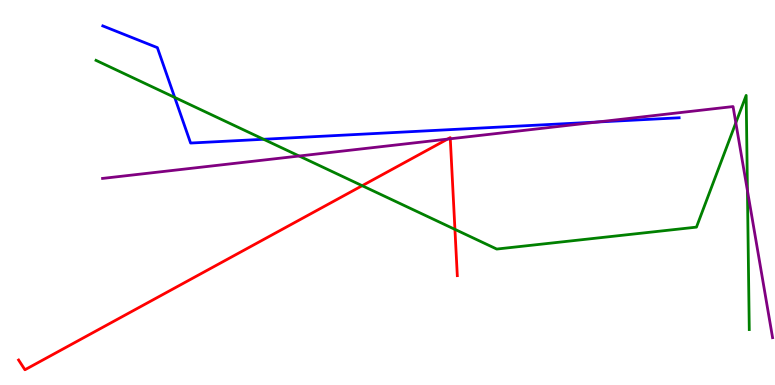[{'lines': ['blue', 'red'], 'intersections': []}, {'lines': ['green', 'red'], 'intersections': [{'x': 4.67, 'y': 5.18}, {'x': 5.87, 'y': 4.04}]}, {'lines': ['purple', 'red'], 'intersections': [{'x': 5.77, 'y': 6.39}, {'x': 5.81, 'y': 6.4}]}, {'lines': ['blue', 'green'], 'intersections': [{'x': 2.25, 'y': 7.47}, {'x': 3.4, 'y': 6.38}]}, {'lines': ['blue', 'purple'], 'intersections': [{'x': 7.71, 'y': 6.83}]}, {'lines': ['green', 'purple'], 'intersections': [{'x': 3.86, 'y': 5.95}, {'x': 9.49, 'y': 6.81}, {'x': 9.64, 'y': 5.05}]}]